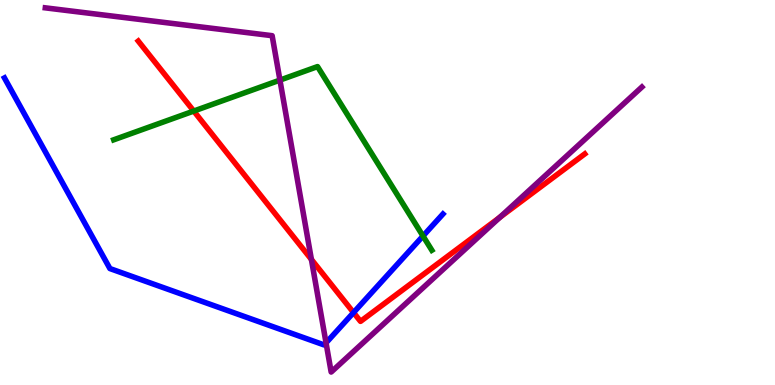[{'lines': ['blue', 'red'], 'intersections': [{'x': 4.56, 'y': 1.88}]}, {'lines': ['green', 'red'], 'intersections': [{'x': 2.5, 'y': 7.12}]}, {'lines': ['purple', 'red'], 'intersections': [{'x': 4.02, 'y': 3.26}, {'x': 6.45, 'y': 4.35}]}, {'lines': ['blue', 'green'], 'intersections': [{'x': 5.46, 'y': 3.87}]}, {'lines': ['blue', 'purple'], 'intersections': [{'x': 4.21, 'y': 1.09}]}, {'lines': ['green', 'purple'], 'intersections': [{'x': 3.61, 'y': 7.92}]}]